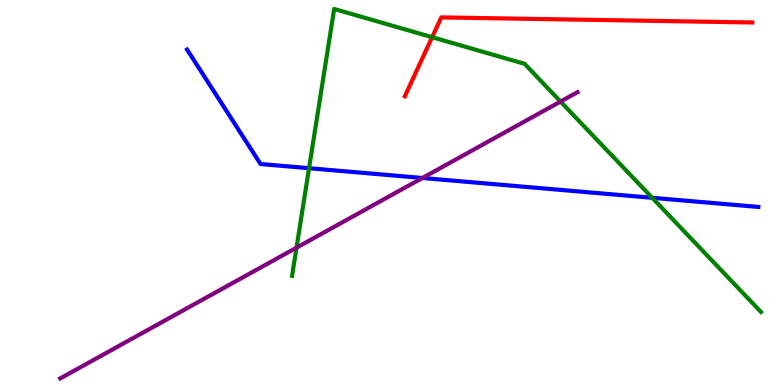[{'lines': ['blue', 'red'], 'intersections': []}, {'lines': ['green', 'red'], 'intersections': [{'x': 5.58, 'y': 9.03}]}, {'lines': ['purple', 'red'], 'intersections': []}, {'lines': ['blue', 'green'], 'intersections': [{'x': 3.99, 'y': 5.63}, {'x': 8.42, 'y': 4.86}]}, {'lines': ['blue', 'purple'], 'intersections': [{'x': 5.45, 'y': 5.38}]}, {'lines': ['green', 'purple'], 'intersections': [{'x': 3.83, 'y': 3.57}, {'x': 7.23, 'y': 7.36}]}]